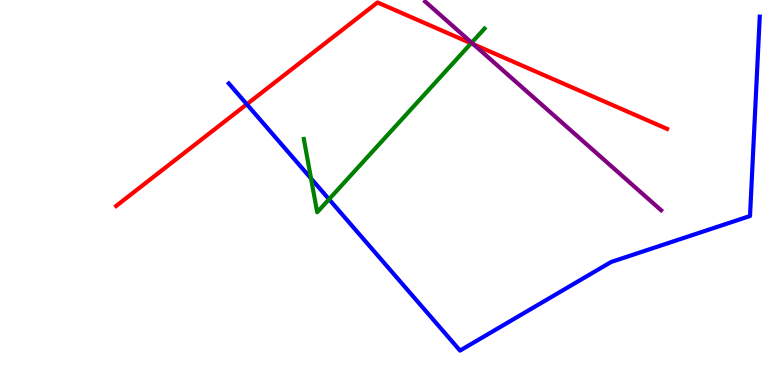[{'lines': ['blue', 'red'], 'intersections': [{'x': 3.18, 'y': 7.29}]}, {'lines': ['green', 'red'], 'intersections': [{'x': 6.08, 'y': 8.87}]}, {'lines': ['purple', 'red'], 'intersections': [{'x': 6.11, 'y': 8.85}]}, {'lines': ['blue', 'green'], 'intersections': [{'x': 4.01, 'y': 5.36}, {'x': 4.25, 'y': 4.82}]}, {'lines': ['blue', 'purple'], 'intersections': []}, {'lines': ['green', 'purple'], 'intersections': [{'x': 6.09, 'y': 8.89}]}]